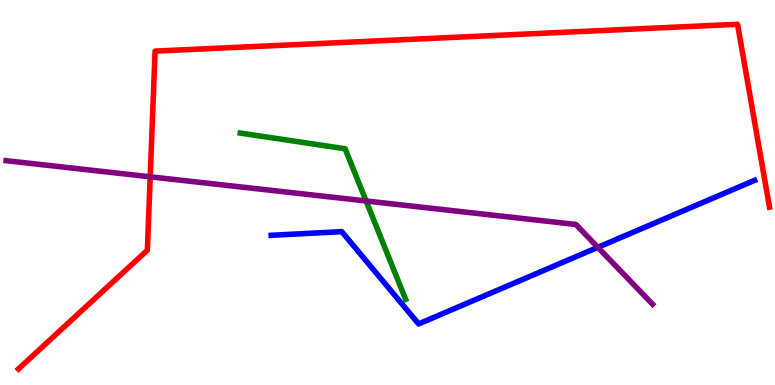[{'lines': ['blue', 'red'], 'intersections': []}, {'lines': ['green', 'red'], 'intersections': []}, {'lines': ['purple', 'red'], 'intersections': [{'x': 1.94, 'y': 5.41}]}, {'lines': ['blue', 'green'], 'intersections': []}, {'lines': ['blue', 'purple'], 'intersections': [{'x': 7.71, 'y': 3.58}]}, {'lines': ['green', 'purple'], 'intersections': [{'x': 4.72, 'y': 4.78}]}]